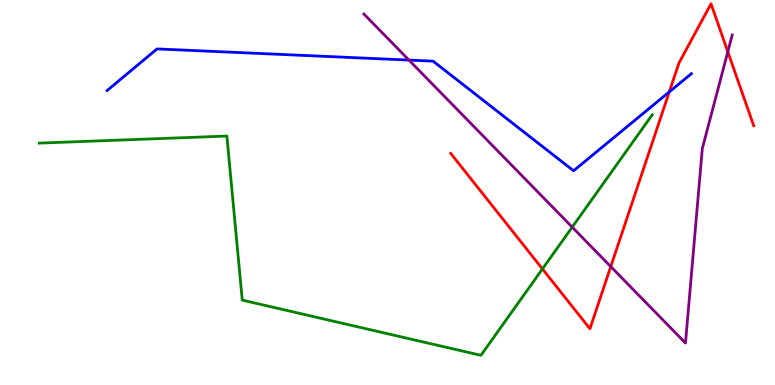[{'lines': ['blue', 'red'], 'intersections': [{'x': 8.64, 'y': 7.61}]}, {'lines': ['green', 'red'], 'intersections': [{'x': 7.0, 'y': 3.01}]}, {'lines': ['purple', 'red'], 'intersections': [{'x': 7.88, 'y': 3.08}, {'x': 9.39, 'y': 8.66}]}, {'lines': ['blue', 'green'], 'intersections': []}, {'lines': ['blue', 'purple'], 'intersections': [{'x': 5.28, 'y': 8.44}]}, {'lines': ['green', 'purple'], 'intersections': [{'x': 7.38, 'y': 4.1}]}]